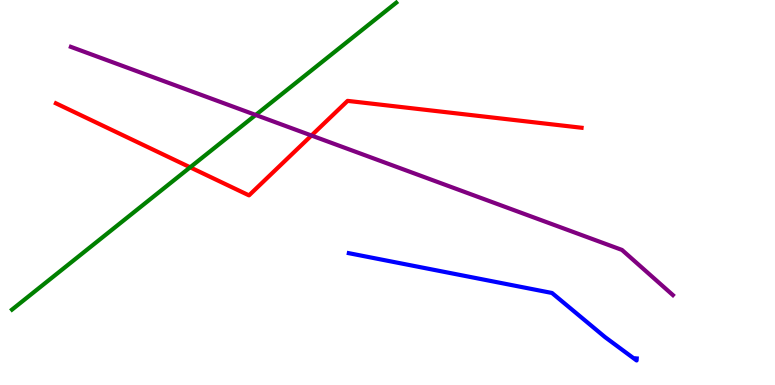[{'lines': ['blue', 'red'], 'intersections': []}, {'lines': ['green', 'red'], 'intersections': [{'x': 2.45, 'y': 5.65}]}, {'lines': ['purple', 'red'], 'intersections': [{'x': 4.02, 'y': 6.48}]}, {'lines': ['blue', 'green'], 'intersections': []}, {'lines': ['blue', 'purple'], 'intersections': []}, {'lines': ['green', 'purple'], 'intersections': [{'x': 3.3, 'y': 7.01}]}]